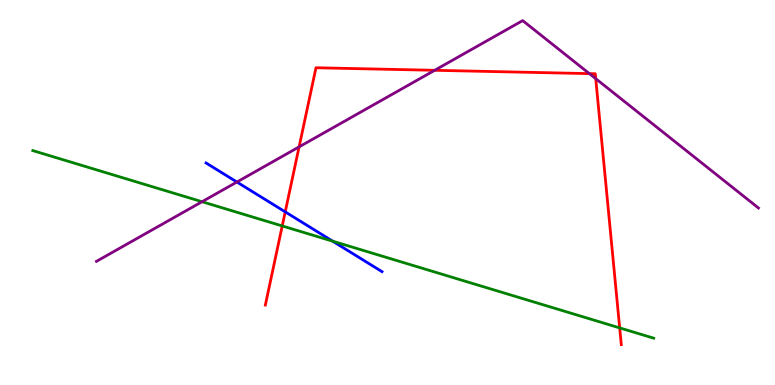[{'lines': ['blue', 'red'], 'intersections': [{'x': 3.68, 'y': 4.5}]}, {'lines': ['green', 'red'], 'intersections': [{'x': 3.64, 'y': 4.13}, {'x': 8.0, 'y': 1.48}]}, {'lines': ['purple', 'red'], 'intersections': [{'x': 3.86, 'y': 6.18}, {'x': 5.61, 'y': 8.17}, {'x': 7.6, 'y': 8.09}, {'x': 7.69, 'y': 7.96}]}, {'lines': ['blue', 'green'], 'intersections': [{'x': 4.29, 'y': 3.74}]}, {'lines': ['blue', 'purple'], 'intersections': [{'x': 3.06, 'y': 5.27}]}, {'lines': ['green', 'purple'], 'intersections': [{'x': 2.61, 'y': 4.76}]}]